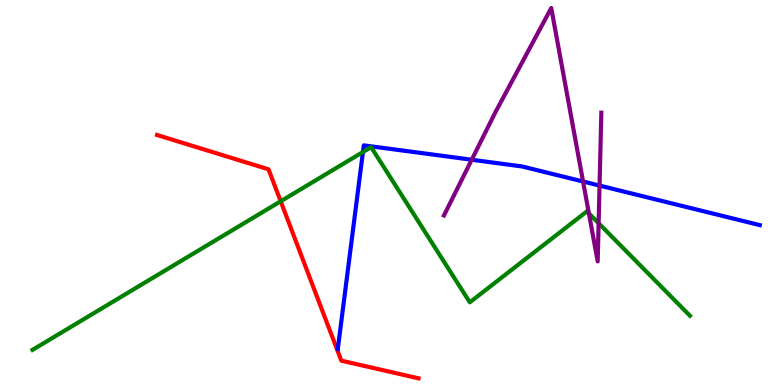[{'lines': ['blue', 'red'], 'intersections': []}, {'lines': ['green', 'red'], 'intersections': [{'x': 3.62, 'y': 4.77}]}, {'lines': ['purple', 'red'], 'intersections': []}, {'lines': ['blue', 'green'], 'intersections': [{'x': 4.68, 'y': 6.05}]}, {'lines': ['blue', 'purple'], 'intersections': [{'x': 6.09, 'y': 5.85}, {'x': 7.52, 'y': 5.29}, {'x': 7.74, 'y': 5.18}]}, {'lines': ['green', 'purple'], 'intersections': [{'x': 7.6, 'y': 4.46}, {'x': 7.72, 'y': 4.2}]}]